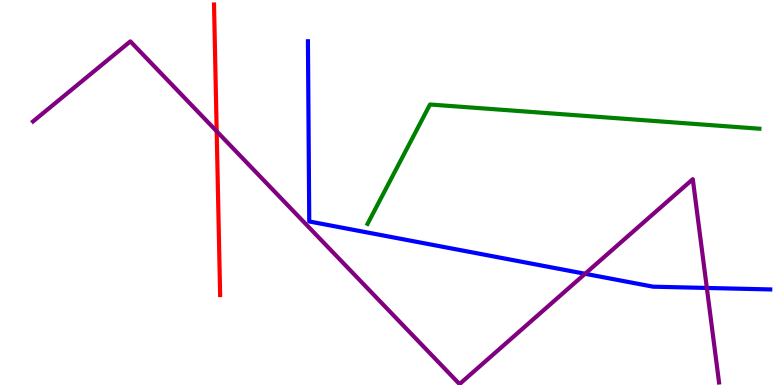[{'lines': ['blue', 'red'], 'intersections': []}, {'lines': ['green', 'red'], 'intersections': []}, {'lines': ['purple', 'red'], 'intersections': [{'x': 2.8, 'y': 6.59}]}, {'lines': ['blue', 'green'], 'intersections': []}, {'lines': ['blue', 'purple'], 'intersections': [{'x': 7.55, 'y': 2.89}, {'x': 9.12, 'y': 2.52}]}, {'lines': ['green', 'purple'], 'intersections': []}]